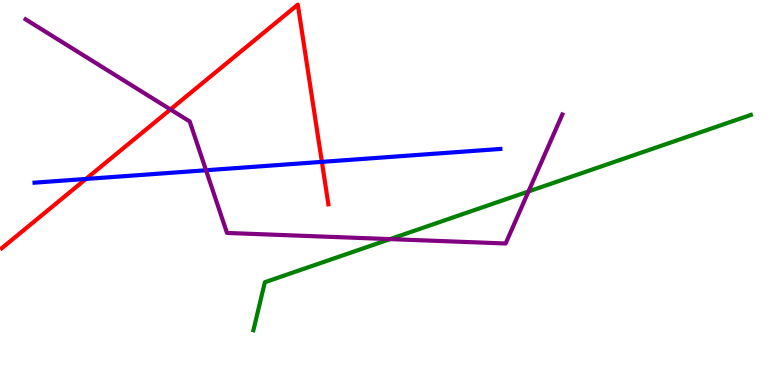[{'lines': ['blue', 'red'], 'intersections': [{'x': 1.11, 'y': 5.35}, {'x': 4.15, 'y': 5.8}]}, {'lines': ['green', 'red'], 'intersections': []}, {'lines': ['purple', 'red'], 'intersections': [{'x': 2.2, 'y': 7.16}]}, {'lines': ['blue', 'green'], 'intersections': []}, {'lines': ['blue', 'purple'], 'intersections': [{'x': 2.66, 'y': 5.58}]}, {'lines': ['green', 'purple'], 'intersections': [{'x': 5.03, 'y': 3.79}, {'x': 6.82, 'y': 5.03}]}]